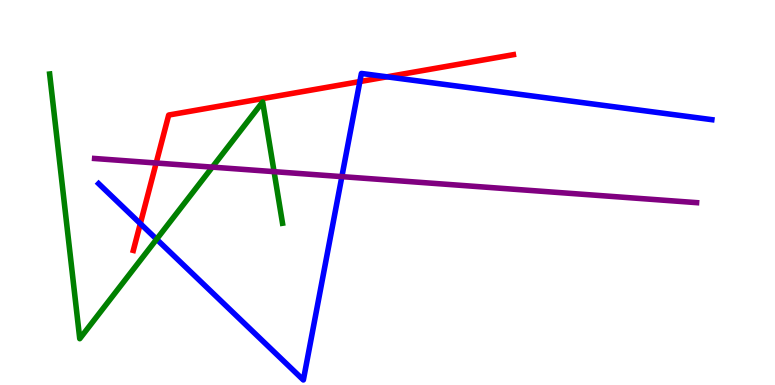[{'lines': ['blue', 'red'], 'intersections': [{'x': 1.81, 'y': 4.19}, {'x': 4.64, 'y': 7.88}, {'x': 4.99, 'y': 8.0}]}, {'lines': ['green', 'red'], 'intersections': []}, {'lines': ['purple', 'red'], 'intersections': [{'x': 2.02, 'y': 5.77}]}, {'lines': ['blue', 'green'], 'intersections': [{'x': 2.02, 'y': 3.79}]}, {'lines': ['blue', 'purple'], 'intersections': [{'x': 4.41, 'y': 5.41}]}, {'lines': ['green', 'purple'], 'intersections': [{'x': 2.74, 'y': 5.66}, {'x': 3.54, 'y': 5.54}]}]